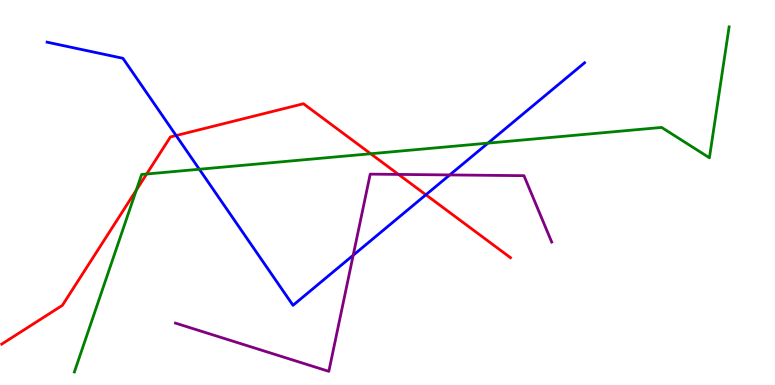[{'lines': ['blue', 'red'], 'intersections': [{'x': 2.27, 'y': 6.48}, {'x': 5.5, 'y': 4.94}]}, {'lines': ['green', 'red'], 'intersections': [{'x': 1.76, 'y': 5.06}, {'x': 1.89, 'y': 5.48}, {'x': 4.78, 'y': 6.01}]}, {'lines': ['purple', 'red'], 'intersections': [{'x': 5.14, 'y': 5.47}]}, {'lines': ['blue', 'green'], 'intersections': [{'x': 2.57, 'y': 5.6}, {'x': 6.3, 'y': 6.28}]}, {'lines': ['blue', 'purple'], 'intersections': [{'x': 4.56, 'y': 3.37}, {'x': 5.8, 'y': 5.46}]}, {'lines': ['green', 'purple'], 'intersections': []}]